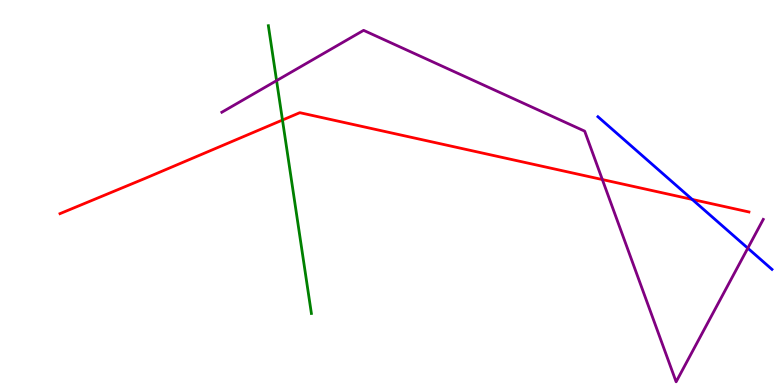[{'lines': ['blue', 'red'], 'intersections': [{'x': 8.93, 'y': 4.82}]}, {'lines': ['green', 'red'], 'intersections': [{'x': 3.64, 'y': 6.88}]}, {'lines': ['purple', 'red'], 'intersections': [{'x': 7.77, 'y': 5.34}]}, {'lines': ['blue', 'green'], 'intersections': []}, {'lines': ['blue', 'purple'], 'intersections': [{'x': 9.65, 'y': 3.55}]}, {'lines': ['green', 'purple'], 'intersections': [{'x': 3.57, 'y': 7.91}]}]